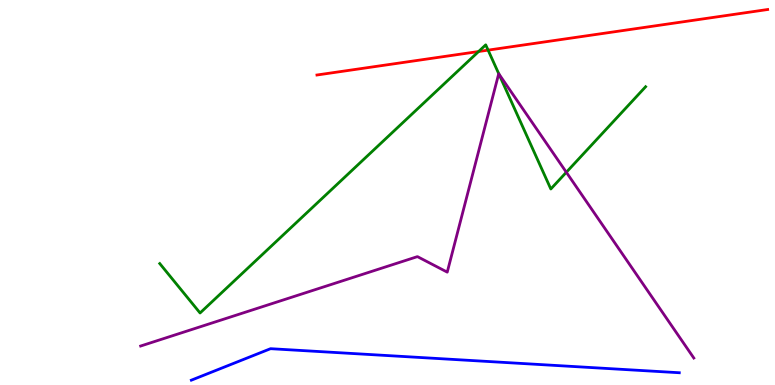[{'lines': ['blue', 'red'], 'intersections': []}, {'lines': ['green', 'red'], 'intersections': [{'x': 6.18, 'y': 8.66}, {'x': 6.3, 'y': 8.7}]}, {'lines': ['purple', 'red'], 'intersections': []}, {'lines': ['blue', 'green'], 'intersections': []}, {'lines': ['blue', 'purple'], 'intersections': []}, {'lines': ['green', 'purple'], 'intersections': [{'x': 6.44, 'y': 8.08}, {'x': 7.31, 'y': 5.53}]}]